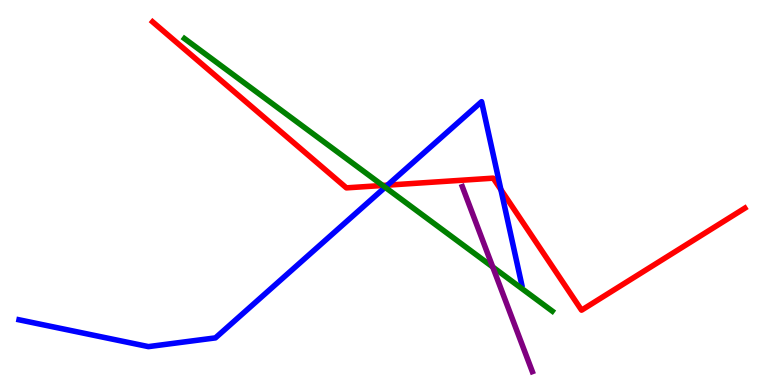[{'lines': ['blue', 'red'], 'intersections': [{'x': 5.0, 'y': 5.19}, {'x': 6.46, 'y': 5.07}]}, {'lines': ['green', 'red'], 'intersections': [{'x': 4.94, 'y': 5.18}]}, {'lines': ['purple', 'red'], 'intersections': []}, {'lines': ['blue', 'green'], 'intersections': [{'x': 4.97, 'y': 5.14}]}, {'lines': ['blue', 'purple'], 'intersections': []}, {'lines': ['green', 'purple'], 'intersections': [{'x': 6.36, 'y': 3.07}]}]